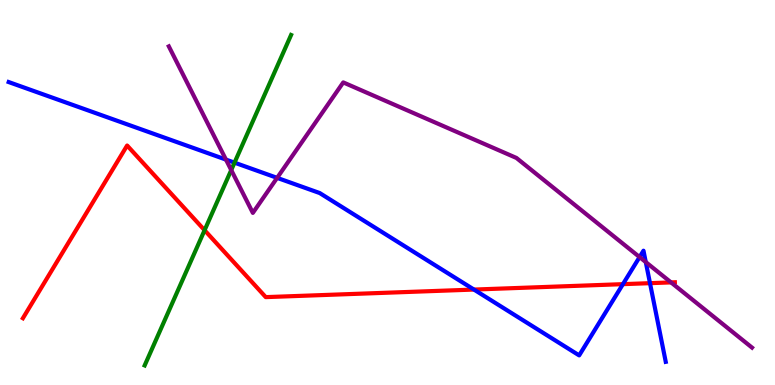[{'lines': ['blue', 'red'], 'intersections': [{'x': 6.12, 'y': 2.48}, {'x': 8.04, 'y': 2.62}, {'x': 8.39, 'y': 2.64}]}, {'lines': ['green', 'red'], 'intersections': [{'x': 2.64, 'y': 4.02}]}, {'lines': ['purple', 'red'], 'intersections': [{'x': 8.66, 'y': 2.66}]}, {'lines': ['blue', 'green'], 'intersections': [{'x': 3.03, 'y': 5.78}]}, {'lines': ['blue', 'purple'], 'intersections': [{'x': 2.92, 'y': 5.85}, {'x': 3.58, 'y': 5.38}, {'x': 8.25, 'y': 3.32}, {'x': 8.33, 'y': 3.19}]}, {'lines': ['green', 'purple'], 'intersections': [{'x': 2.98, 'y': 5.58}]}]